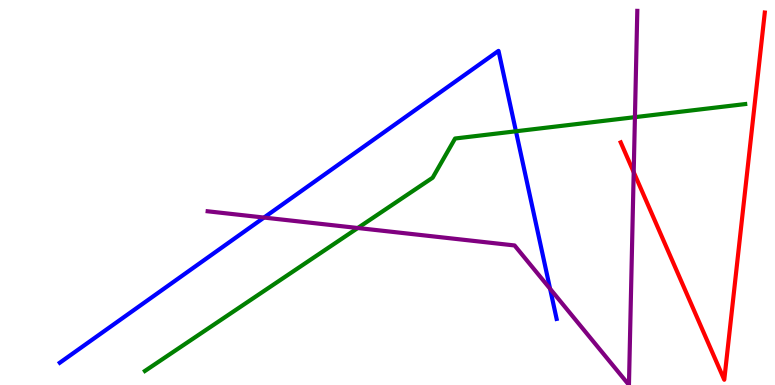[{'lines': ['blue', 'red'], 'intersections': []}, {'lines': ['green', 'red'], 'intersections': []}, {'lines': ['purple', 'red'], 'intersections': [{'x': 8.18, 'y': 5.53}]}, {'lines': ['blue', 'green'], 'intersections': [{'x': 6.66, 'y': 6.59}]}, {'lines': ['blue', 'purple'], 'intersections': [{'x': 3.41, 'y': 4.35}, {'x': 7.1, 'y': 2.5}]}, {'lines': ['green', 'purple'], 'intersections': [{'x': 4.62, 'y': 4.08}, {'x': 8.19, 'y': 6.96}]}]